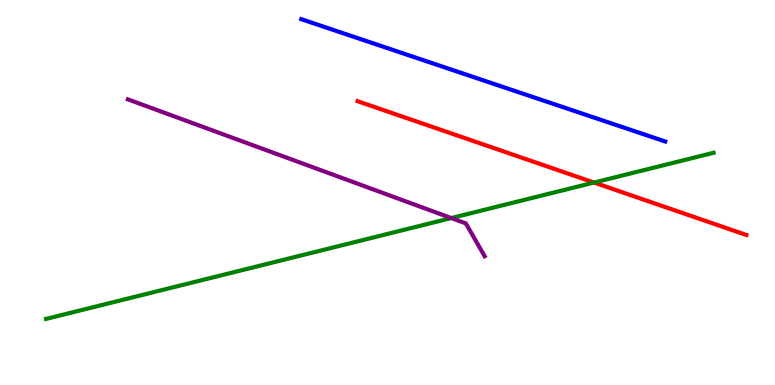[{'lines': ['blue', 'red'], 'intersections': []}, {'lines': ['green', 'red'], 'intersections': [{'x': 7.66, 'y': 5.26}]}, {'lines': ['purple', 'red'], 'intersections': []}, {'lines': ['blue', 'green'], 'intersections': []}, {'lines': ['blue', 'purple'], 'intersections': []}, {'lines': ['green', 'purple'], 'intersections': [{'x': 5.82, 'y': 4.34}]}]